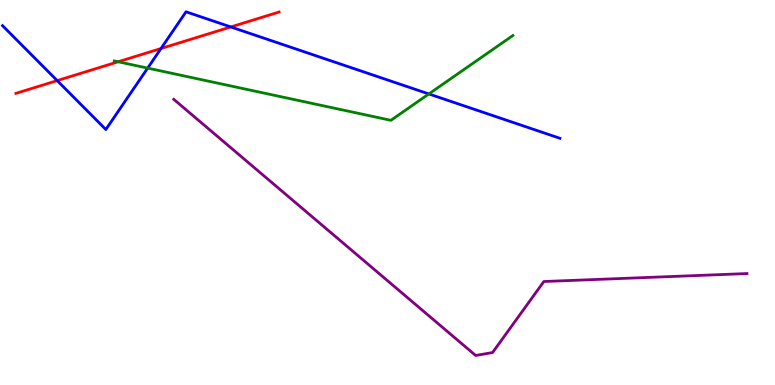[{'lines': ['blue', 'red'], 'intersections': [{'x': 0.738, 'y': 7.91}, {'x': 2.08, 'y': 8.74}, {'x': 2.98, 'y': 9.3}]}, {'lines': ['green', 'red'], 'intersections': [{'x': 1.52, 'y': 8.4}]}, {'lines': ['purple', 'red'], 'intersections': []}, {'lines': ['blue', 'green'], 'intersections': [{'x': 1.91, 'y': 8.23}, {'x': 5.53, 'y': 7.56}]}, {'lines': ['blue', 'purple'], 'intersections': []}, {'lines': ['green', 'purple'], 'intersections': []}]